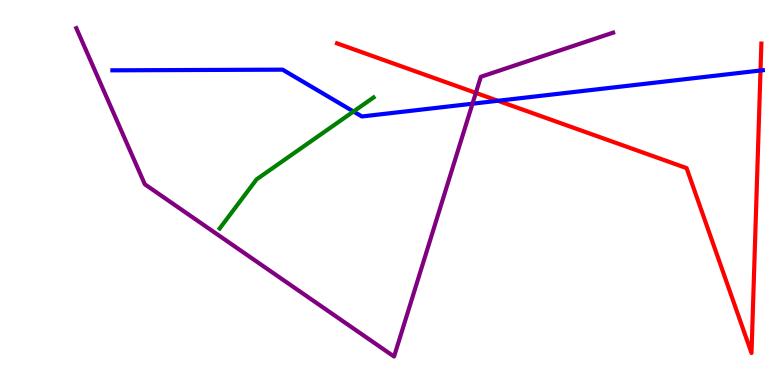[{'lines': ['blue', 'red'], 'intersections': [{'x': 6.42, 'y': 7.38}, {'x': 9.81, 'y': 8.17}]}, {'lines': ['green', 'red'], 'intersections': []}, {'lines': ['purple', 'red'], 'intersections': [{'x': 6.14, 'y': 7.59}]}, {'lines': ['blue', 'green'], 'intersections': [{'x': 4.56, 'y': 7.1}]}, {'lines': ['blue', 'purple'], 'intersections': [{'x': 6.1, 'y': 7.31}]}, {'lines': ['green', 'purple'], 'intersections': []}]